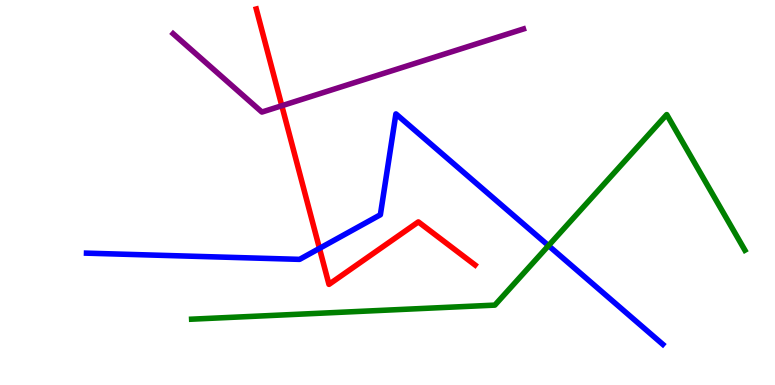[{'lines': ['blue', 'red'], 'intersections': [{'x': 4.12, 'y': 3.55}]}, {'lines': ['green', 'red'], 'intersections': []}, {'lines': ['purple', 'red'], 'intersections': [{'x': 3.64, 'y': 7.25}]}, {'lines': ['blue', 'green'], 'intersections': [{'x': 7.08, 'y': 3.62}]}, {'lines': ['blue', 'purple'], 'intersections': []}, {'lines': ['green', 'purple'], 'intersections': []}]